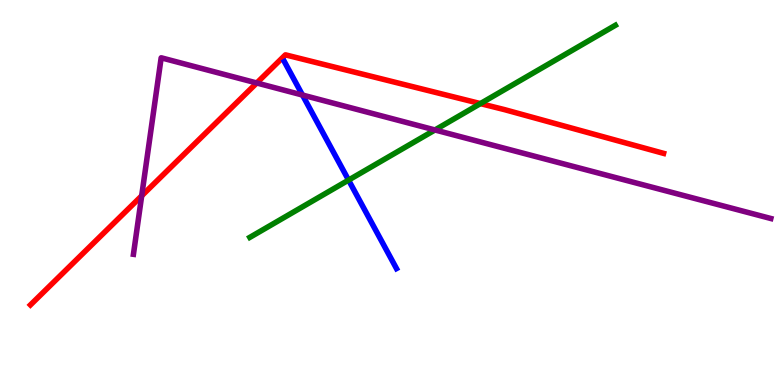[{'lines': ['blue', 'red'], 'intersections': []}, {'lines': ['green', 'red'], 'intersections': [{'x': 6.2, 'y': 7.31}]}, {'lines': ['purple', 'red'], 'intersections': [{'x': 1.83, 'y': 4.91}, {'x': 3.31, 'y': 7.84}]}, {'lines': ['blue', 'green'], 'intersections': [{'x': 4.5, 'y': 5.32}]}, {'lines': ['blue', 'purple'], 'intersections': [{'x': 3.9, 'y': 7.53}]}, {'lines': ['green', 'purple'], 'intersections': [{'x': 5.61, 'y': 6.62}]}]